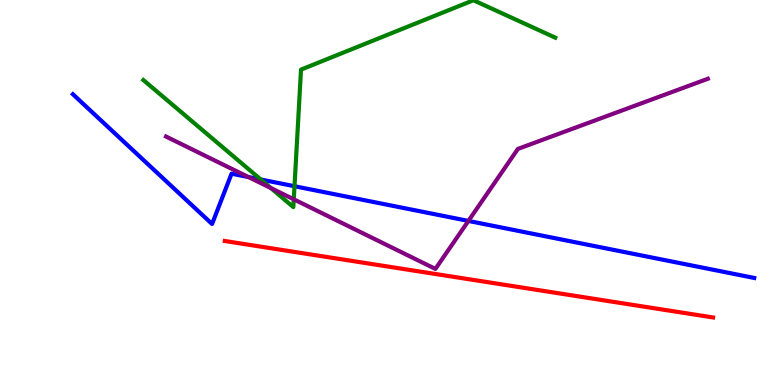[{'lines': ['blue', 'red'], 'intersections': []}, {'lines': ['green', 'red'], 'intersections': []}, {'lines': ['purple', 'red'], 'intersections': []}, {'lines': ['blue', 'green'], 'intersections': [{'x': 3.36, 'y': 5.34}, {'x': 3.8, 'y': 5.16}]}, {'lines': ['blue', 'purple'], 'intersections': [{'x': 3.21, 'y': 5.4}, {'x': 6.04, 'y': 4.26}]}, {'lines': ['green', 'purple'], 'intersections': [{'x': 3.5, 'y': 5.12}, {'x': 3.79, 'y': 4.82}]}]